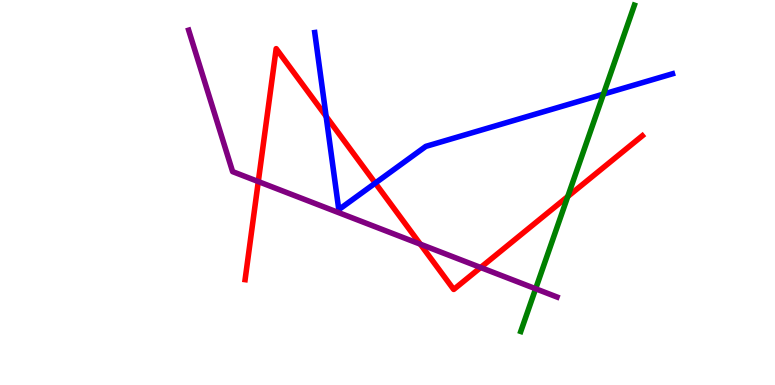[{'lines': ['blue', 'red'], 'intersections': [{'x': 4.21, 'y': 6.98}, {'x': 4.84, 'y': 5.24}]}, {'lines': ['green', 'red'], 'intersections': [{'x': 7.33, 'y': 4.9}]}, {'lines': ['purple', 'red'], 'intersections': [{'x': 3.33, 'y': 5.28}, {'x': 5.42, 'y': 3.66}, {'x': 6.2, 'y': 3.05}]}, {'lines': ['blue', 'green'], 'intersections': [{'x': 7.79, 'y': 7.56}]}, {'lines': ['blue', 'purple'], 'intersections': []}, {'lines': ['green', 'purple'], 'intersections': [{'x': 6.91, 'y': 2.5}]}]